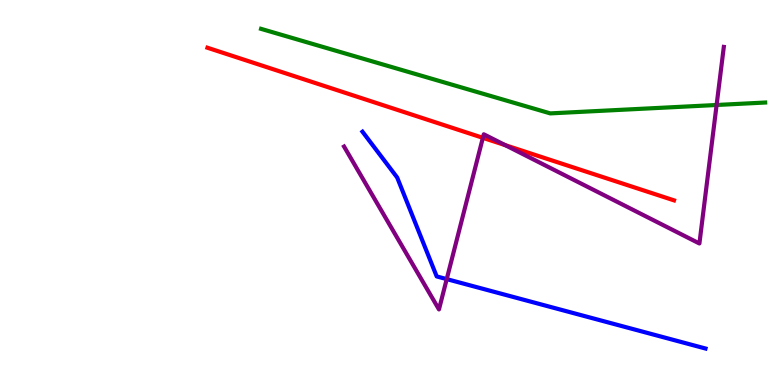[{'lines': ['blue', 'red'], 'intersections': []}, {'lines': ['green', 'red'], 'intersections': []}, {'lines': ['purple', 'red'], 'intersections': [{'x': 6.23, 'y': 6.42}, {'x': 6.52, 'y': 6.23}]}, {'lines': ['blue', 'green'], 'intersections': []}, {'lines': ['blue', 'purple'], 'intersections': [{'x': 5.76, 'y': 2.75}]}, {'lines': ['green', 'purple'], 'intersections': [{'x': 9.25, 'y': 7.27}]}]